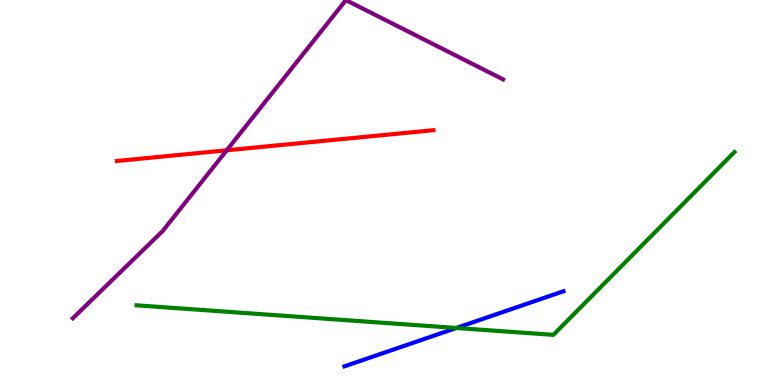[{'lines': ['blue', 'red'], 'intersections': []}, {'lines': ['green', 'red'], 'intersections': []}, {'lines': ['purple', 'red'], 'intersections': [{'x': 2.93, 'y': 6.1}]}, {'lines': ['blue', 'green'], 'intersections': [{'x': 5.89, 'y': 1.48}]}, {'lines': ['blue', 'purple'], 'intersections': []}, {'lines': ['green', 'purple'], 'intersections': []}]